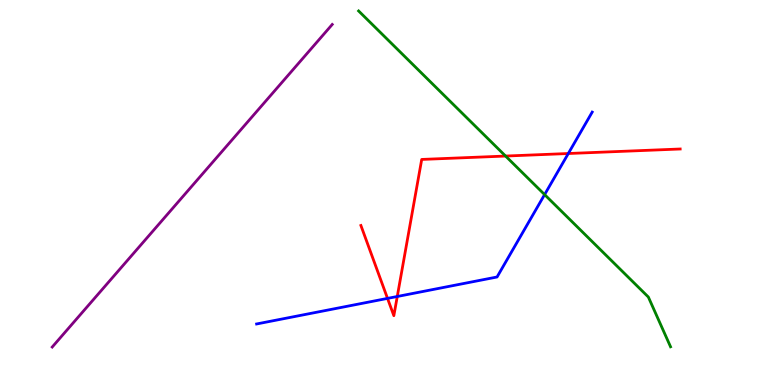[{'lines': ['blue', 'red'], 'intersections': [{'x': 5.0, 'y': 2.25}, {'x': 5.13, 'y': 2.3}, {'x': 7.33, 'y': 6.01}]}, {'lines': ['green', 'red'], 'intersections': [{'x': 6.52, 'y': 5.95}]}, {'lines': ['purple', 'red'], 'intersections': []}, {'lines': ['blue', 'green'], 'intersections': [{'x': 7.03, 'y': 4.95}]}, {'lines': ['blue', 'purple'], 'intersections': []}, {'lines': ['green', 'purple'], 'intersections': []}]